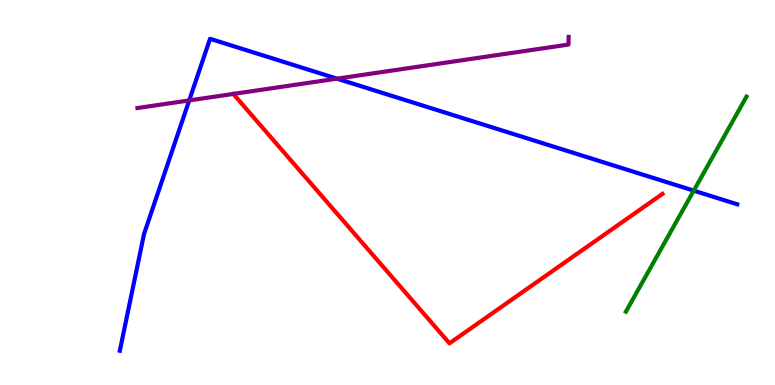[{'lines': ['blue', 'red'], 'intersections': []}, {'lines': ['green', 'red'], 'intersections': []}, {'lines': ['purple', 'red'], 'intersections': []}, {'lines': ['blue', 'green'], 'intersections': [{'x': 8.95, 'y': 5.05}]}, {'lines': ['blue', 'purple'], 'intersections': [{'x': 2.44, 'y': 7.39}, {'x': 4.35, 'y': 7.96}]}, {'lines': ['green', 'purple'], 'intersections': []}]